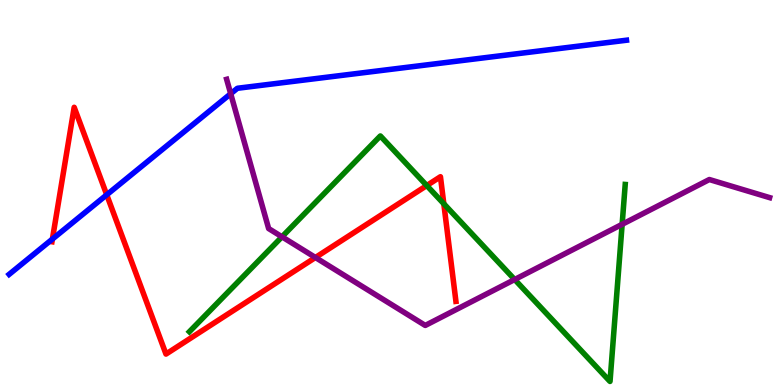[{'lines': ['blue', 'red'], 'intersections': [{'x': 0.676, 'y': 3.79}, {'x': 1.38, 'y': 4.94}]}, {'lines': ['green', 'red'], 'intersections': [{'x': 5.51, 'y': 5.18}, {'x': 5.73, 'y': 4.71}]}, {'lines': ['purple', 'red'], 'intersections': [{'x': 4.07, 'y': 3.31}]}, {'lines': ['blue', 'green'], 'intersections': []}, {'lines': ['blue', 'purple'], 'intersections': [{'x': 2.98, 'y': 7.57}]}, {'lines': ['green', 'purple'], 'intersections': [{'x': 3.64, 'y': 3.85}, {'x': 6.64, 'y': 2.74}, {'x': 8.03, 'y': 4.17}]}]